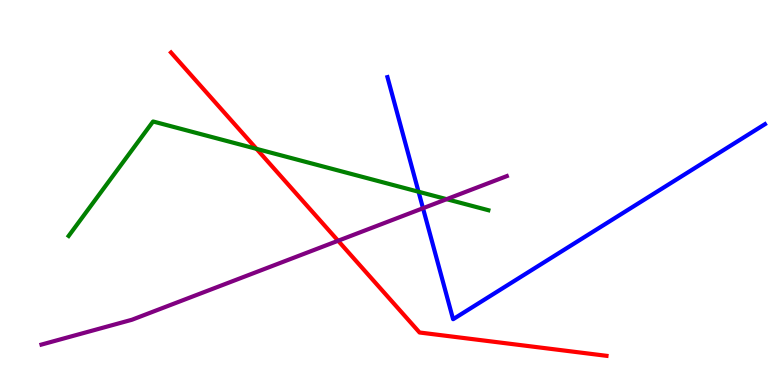[{'lines': ['blue', 'red'], 'intersections': []}, {'lines': ['green', 'red'], 'intersections': [{'x': 3.31, 'y': 6.13}]}, {'lines': ['purple', 'red'], 'intersections': [{'x': 4.36, 'y': 3.75}]}, {'lines': ['blue', 'green'], 'intersections': [{'x': 5.4, 'y': 5.02}]}, {'lines': ['blue', 'purple'], 'intersections': [{'x': 5.46, 'y': 4.59}]}, {'lines': ['green', 'purple'], 'intersections': [{'x': 5.76, 'y': 4.83}]}]